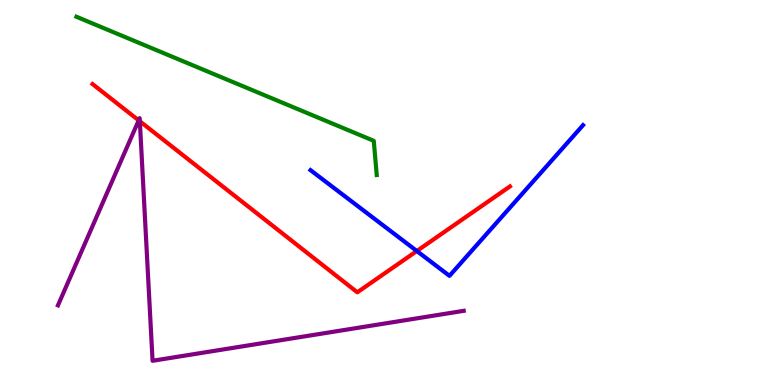[{'lines': ['blue', 'red'], 'intersections': [{'x': 5.38, 'y': 3.48}]}, {'lines': ['green', 'red'], 'intersections': []}, {'lines': ['purple', 'red'], 'intersections': [{'x': 1.79, 'y': 6.87}, {'x': 1.8, 'y': 6.85}]}, {'lines': ['blue', 'green'], 'intersections': []}, {'lines': ['blue', 'purple'], 'intersections': []}, {'lines': ['green', 'purple'], 'intersections': []}]